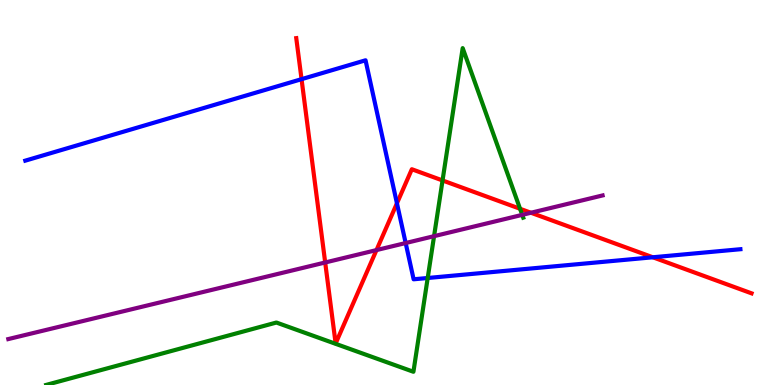[{'lines': ['blue', 'red'], 'intersections': [{'x': 3.89, 'y': 7.94}, {'x': 5.12, 'y': 4.72}, {'x': 8.42, 'y': 3.32}]}, {'lines': ['green', 'red'], 'intersections': [{'x': 5.71, 'y': 5.31}, {'x': 6.71, 'y': 4.58}]}, {'lines': ['purple', 'red'], 'intersections': [{'x': 4.2, 'y': 3.18}, {'x': 4.86, 'y': 3.5}, {'x': 6.85, 'y': 4.47}]}, {'lines': ['blue', 'green'], 'intersections': [{'x': 5.52, 'y': 2.78}]}, {'lines': ['blue', 'purple'], 'intersections': [{'x': 5.23, 'y': 3.69}]}, {'lines': ['green', 'purple'], 'intersections': [{'x': 5.6, 'y': 3.87}, {'x': 6.74, 'y': 4.42}]}]